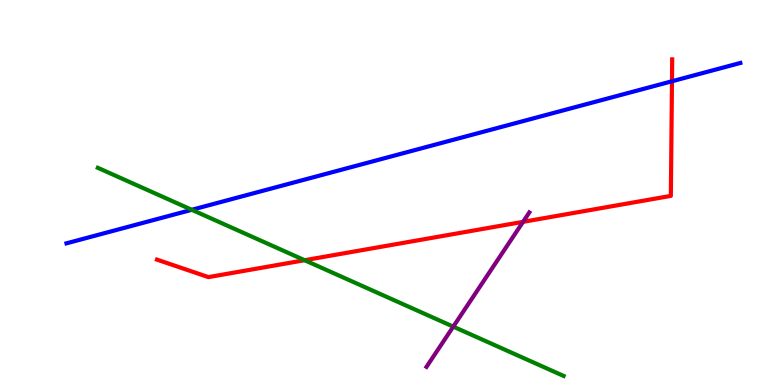[{'lines': ['blue', 'red'], 'intersections': [{'x': 8.67, 'y': 7.89}]}, {'lines': ['green', 'red'], 'intersections': [{'x': 3.93, 'y': 3.24}]}, {'lines': ['purple', 'red'], 'intersections': [{'x': 6.75, 'y': 4.24}]}, {'lines': ['blue', 'green'], 'intersections': [{'x': 2.47, 'y': 4.55}]}, {'lines': ['blue', 'purple'], 'intersections': []}, {'lines': ['green', 'purple'], 'intersections': [{'x': 5.85, 'y': 1.52}]}]